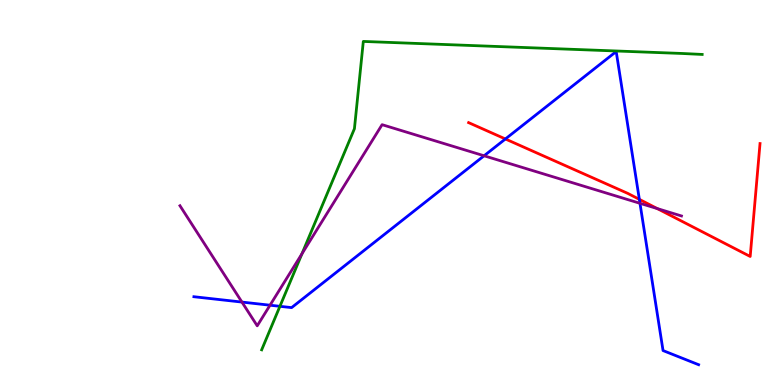[{'lines': ['blue', 'red'], 'intersections': [{'x': 6.52, 'y': 6.39}, {'x': 8.25, 'y': 4.82}]}, {'lines': ['green', 'red'], 'intersections': []}, {'lines': ['purple', 'red'], 'intersections': [{'x': 8.48, 'y': 4.58}]}, {'lines': ['blue', 'green'], 'intersections': [{'x': 3.61, 'y': 2.04}]}, {'lines': ['blue', 'purple'], 'intersections': [{'x': 3.12, 'y': 2.15}, {'x': 3.48, 'y': 2.07}, {'x': 6.25, 'y': 5.95}, {'x': 8.26, 'y': 4.72}]}, {'lines': ['green', 'purple'], 'intersections': [{'x': 3.9, 'y': 3.41}]}]